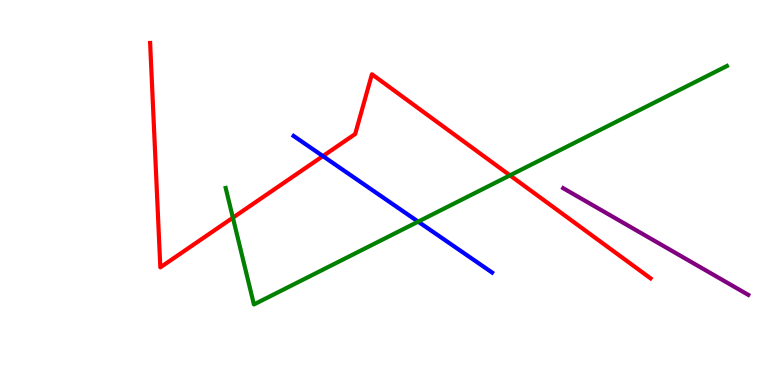[{'lines': ['blue', 'red'], 'intersections': [{'x': 4.17, 'y': 5.95}]}, {'lines': ['green', 'red'], 'intersections': [{'x': 3.01, 'y': 4.35}, {'x': 6.58, 'y': 5.45}]}, {'lines': ['purple', 'red'], 'intersections': []}, {'lines': ['blue', 'green'], 'intersections': [{'x': 5.4, 'y': 4.24}]}, {'lines': ['blue', 'purple'], 'intersections': []}, {'lines': ['green', 'purple'], 'intersections': []}]